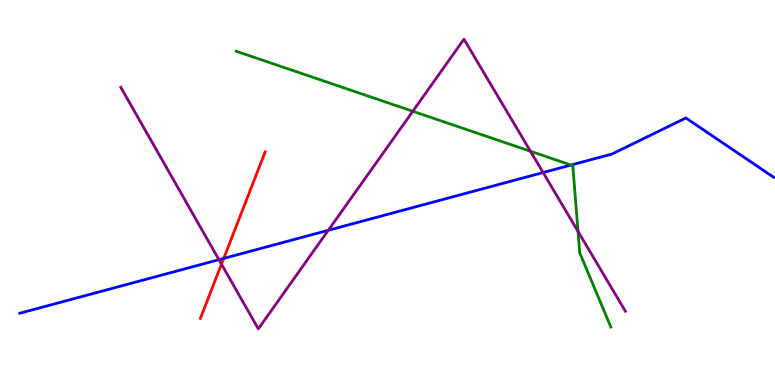[{'lines': ['blue', 'red'], 'intersections': [{'x': 2.89, 'y': 3.29}]}, {'lines': ['green', 'red'], 'intersections': []}, {'lines': ['purple', 'red'], 'intersections': [{'x': 2.86, 'y': 3.14}]}, {'lines': ['blue', 'green'], 'intersections': [{'x': 7.37, 'y': 5.71}]}, {'lines': ['blue', 'purple'], 'intersections': [{'x': 2.83, 'y': 3.25}, {'x': 4.24, 'y': 4.02}, {'x': 7.01, 'y': 5.52}]}, {'lines': ['green', 'purple'], 'intersections': [{'x': 5.33, 'y': 7.11}, {'x': 6.84, 'y': 6.07}, {'x': 7.46, 'y': 3.99}]}]